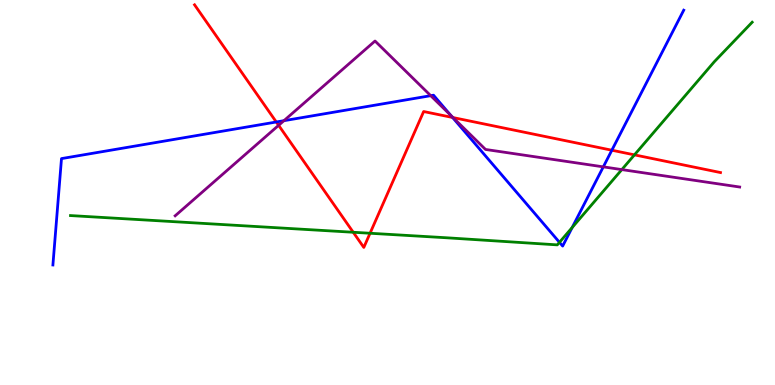[{'lines': ['blue', 'red'], 'intersections': [{'x': 3.57, 'y': 6.83}, {'x': 5.84, 'y': 6.95}, {'x': 7.89, 'y': 6.1}]}, {'lines': ['green', 'red'], 'intersections': [{'x': 4.56, 'y': 3.97}, {'x': 4.77, 'y': 3.94}, {'x': 8.19, 'y': 5.98}]}, {'lines': ['purple', 'red'], 'intersections': [{'x': 3.6, 'y': 6.74}, {'x': 5.85, 'y': 6.95}]}, {'lines': ['blue', 'green'], 'intersections': [{'x': 7.22, 'y': 3.71}, {'x': 7.38, 'y': 4.09}]}, {'lines': ['blue', 'purple'], 'intersections': [{'x': 3.66, 'y': 6.87}, {'x': 5.56, 'y': 7.51}, {'x': 5.82, 'y': 7.01}, {'x': 7.78, 'y': 5.67}]}, {'lines': ['green', 'purple'], 'intersections': [{'x': 8.02, 'y': 5.59}]}]